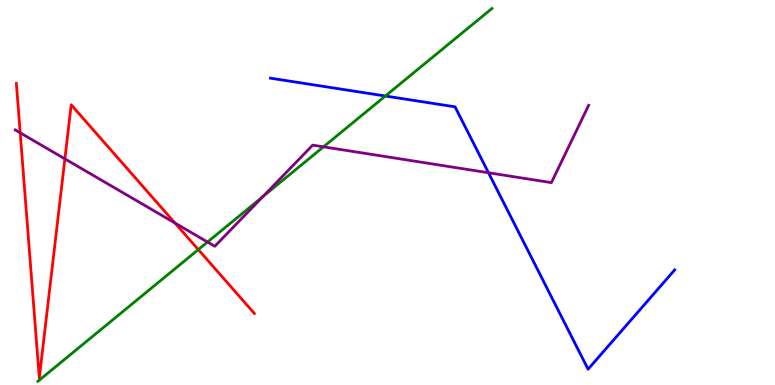[{'lines': ['blue', 'red'], 'intersections': []}, {'lines': ['green', 'red'], 'intersections': [{'x': 2.56, 'y': 3.52}]}, {'lines': ['purple', 'red'], 'intersections': [{'x': 0.261, 'y': 6.55}, {'x': 0.837, 'y': 5.87}, {'x': 2.26, 'y': 4.21}]}, {'lines': ['blue', 'green'], 'intersections': [{'x': 4.97, 'y': 7.51}]}, {'lines': ['blue', 'purple'], 'intersections': [{'x': 6.3, 'y': 5.51}]}, {'lines': ['green', 'purple'], 'intersections': [{'x': 2.68, 'y': 3.71}, {'x': 3.39, 'y': 4.9}, {'x': 4.17, 'y': 6.19}]}]